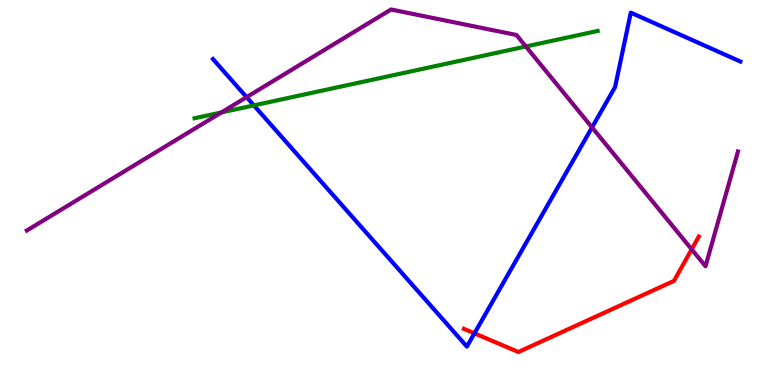[{'lines': ['blue', 'red'], 'intersections': [{'x': 6.12, 'y': 1.34}]}, {'lines': ['green', 'red'], 'intersections': []}, {'lines': ['purple', 'red'], 'intersections': [{'x': 8.92, 'y': 3.52}]}, {'lines': ['blue', 'green'], 'intersections': [{'x': 3.28, 'y': 7.26}]}, {'lines': ['blue', 'purple'], 'intersections': [{'x': 3.18, 'y': 7.48}, {'x': 7.64, 'y': 6.69}]}, {'lines': ['green', 'purple'], 'intersections': [{'x': 2.86, 'y': 7.08}, {'x': 6.79, 'y': 8.79}]}]